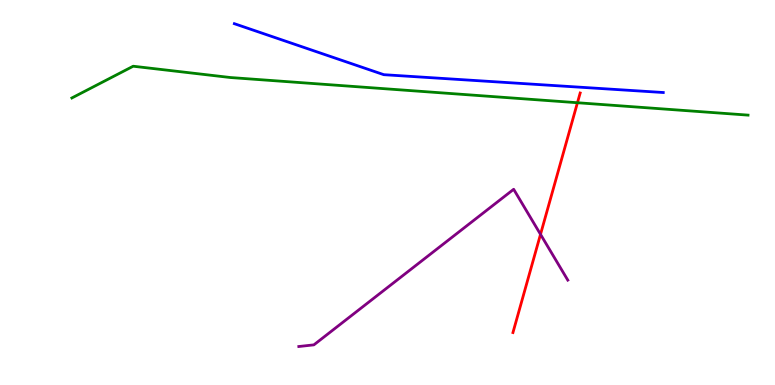[{'lines': ['blue', 'red'], 'intersections': []}, {'lines': ['green', 'red'], 'intersections': [{'x': 7.45, 'y': 7.33}]}, {'lines': ['purple', 'red'], 'intersections': [{'x': 6.97, 'y': 3.91}]}, {'lines': ['blue', 'green'], 'intersections': []}, {'lines': ['blue', 'purple'], 'intersections': []}, {'lines': ['green', 'purple'], 'intersections': []}]